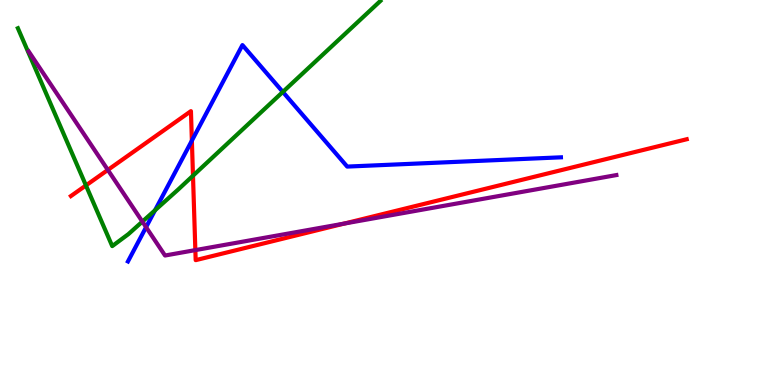[{'lines': ['blue', 'red'], 'intersections': [{'x': 2.48, 'y': 6.35}]}, {'lines': ['green', 'red'], 'intersections': [{'x': 1.11, 'y': 5.18}, {'x': 2.49, 'y': 5.44}]}, {'lines': ['purple', 'red'], 'intersections': [{'x': 1.39, 'y': 5.59}, {'x': 2.52, 'y': 3.5}, {'x': 4.44, 'y': 4.19}]}, {'lines': ['blue', 'green'], 'intersections': [{'x': 2.0, 'y': 4.54}, {'x': 3.65, 'y': 7.61}]}, {'lines': ['blue', 'purple'], 'intersections': [{'x': 1.88, 'y': 4.1}]}, {'lines': ['green', 'purple'], 'intersections': [{'x': 1.84, 'y': 4.24}]}]